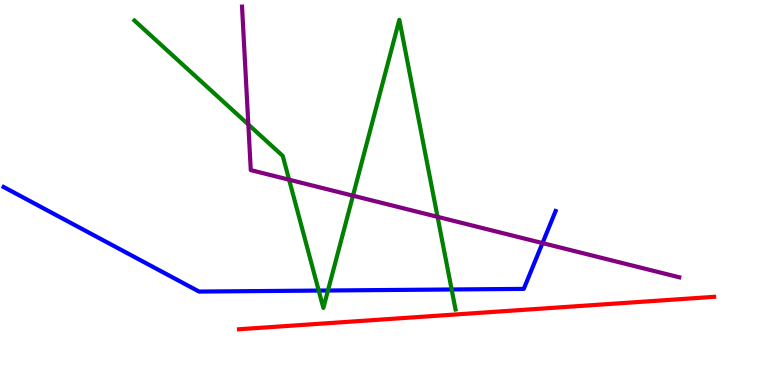[{'lines': ['blue', 'red'], 'intersections': []}, {'lines': ['green', 'red'], 'intersections': []}, {'lines': ['purple', 'red'], 'intersections': []}, {'lines': ['blue', 'green'], 'intersections': [{'x': 4.11, 'y': 2.45}, {'x': 4.23, 'y': 2.45}, {'x': 5.83, 'y': 2.48}]}, {'lines': ['blue', 'purple'], 'intersections': [{'x': 7.0, 'y': 3.69}]}, {'lines': ['green', 'purple'], 'intersections': [{'x': 3.2, 'y': 6.77}, {'x': 3.73, 'y': 5.33}, {'x': 4.55, 'y': 4.92}, {'x': 5.65, 'y': 4.37}]}]